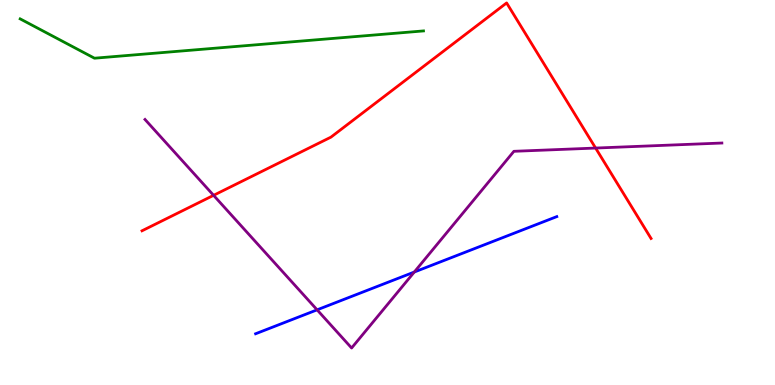[{'lines': ['blue', 'red'], 'intersections': []}, {'lines': ['green', 'red'], 'intersections': []}, {'lines': ['purple', 'red'], 'intersections': [{'x': 2.76, 'y': 4.93}, {'x': 7.69, 'y': 6.15}]}, {'lines': ['blue', 'green'], 'intersections': []}, {'lines': ['blue', 'purple'], 'intersections': [{'x': 4.09, 'y': 1.95}, {'x': 5.35, 'y': 2.93}]}, {'lines': ['green', 'purple'], 'intersections': []}]